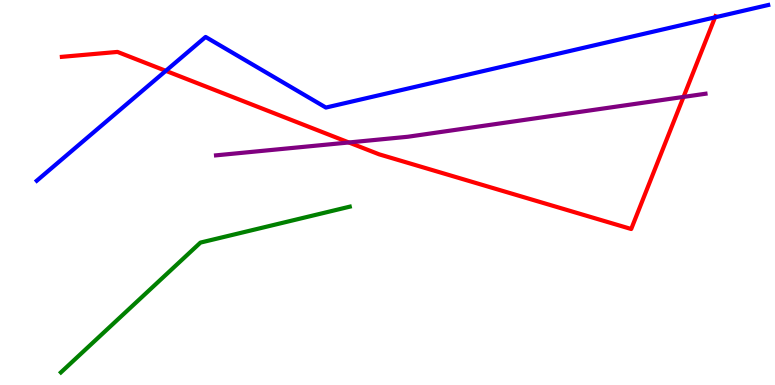[{'lines': ['blue', 'red'], 'intersections': [{'x': 2.14, 'y': 8.16}, {'x': 9.23, 'y': 9.55}]}, {'lines': ['green', 'red'], 'intersections': []}, {'lines': ['purple', 'red'], 'intersections': [{'x': 4.5, 'y': 6.3}, {'x': 8.82, 'y': 7.48}]}, {'lines': ['blue', 'green'], 'intersections': []}, {'lines': ['blue', 'purple'], 'intersections': []}, {'lines': ['green', 'purple'], 'intersections': []}]